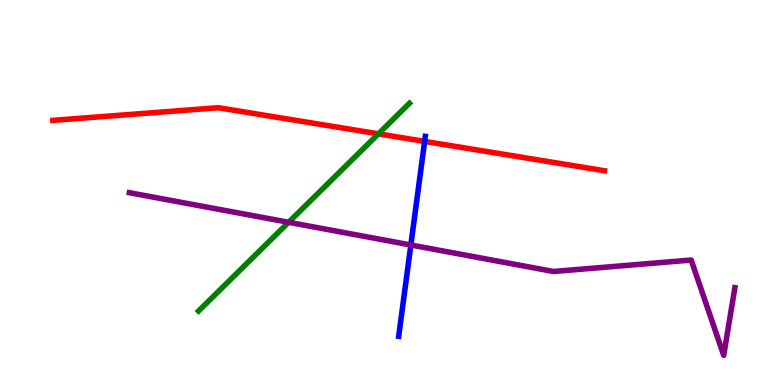[{'lines': ['blue', 'red'], 'intersections': [{'x': 5.48, 'y': 6.33}]}, {'lines': ['green', 'red'], 'intersections': [{'x': 4.88, 'y': 6.52}]}, {'lines': ['purple', 'red'], 'intersections': []}, {'lines': ['blue', 'green'], 'intersections': []}, {'lines': ['blue', 'purple'], 'intersections': [{'x': 5.3, 'y': 3.64}]}, {'lines': ['green', 'purple'], 'intersections': [{'x': 3.72, 'y': 4.23}]}]